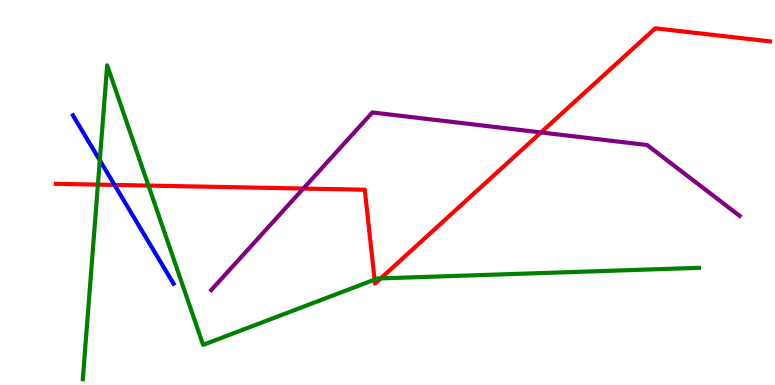[{'lines': ['blue', 'red'], 'intersections': [{'x': 1.48, 'y': 5.2}]}, {'lines': ['green', 'red'], 'intersections': [{'x': 1.26, 'y': 5.2}, {'x': 1.92, 'y': 5.18}, {'x': 4.83, 'y': 2.74}, {'x': 4.91, 'y': 2.77}]}, {'lines': ['purple', 'red'], 'intersections': [{'x': 3.91, 'y': 5.1}, {'x': 6.98, 'y': 6.56}]}, {'lines': ['blue', 'green'], 'intersections': [{'x': 1.29, 'y': 5.84}]}, {'lines': ['blue', 'purple'], 'intersections': []}, {'lines': ['green', 'purple'], 'intersections': []}]